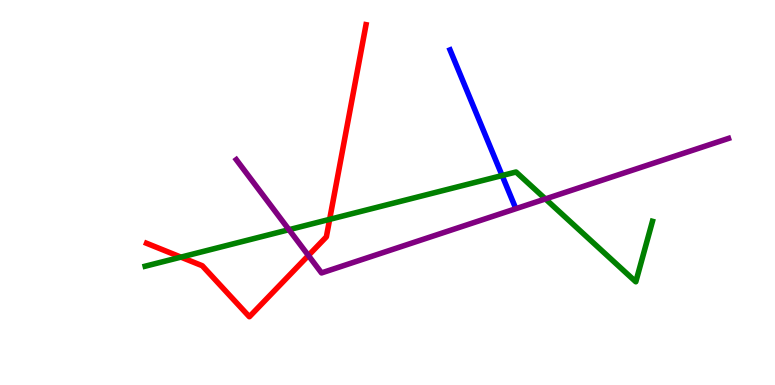[{'lines': ['blue', 'red'], 'intersections': []}, {'lines': ['green', 'red'], 'intersections': [{'x': 2.33, 'y': 3.32}, {'x': 4.25, 'y': 4.3}]}, {'lines': ['purple', 'red'], 'intersections': [{'x': 3.98, 'y': 3.36}]}, {'lines': ['blue', 'green'], 'intersections': [{'x': 6.48, 'y': 5.44}]}, {'lines': ['blue', 'purple'], 'intersections': []}, {'lines': ['green', 'purple'], 'intersections': [{'x': 3.73, 'y': 4.03}, {'x': 7.04, 'y': 4.83}]}]